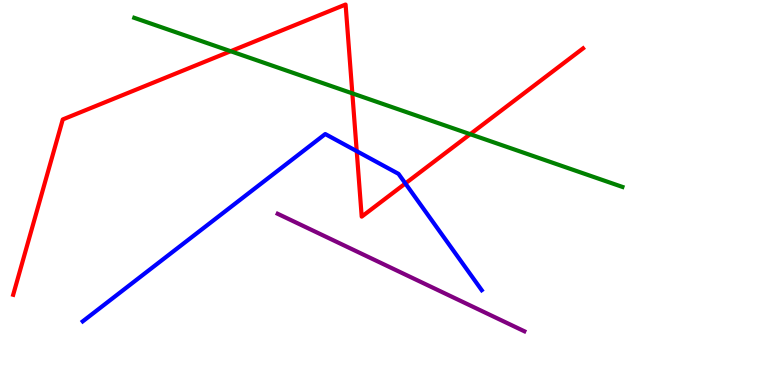[{'lines': ['blue', 'red'], 'intersections': [{'x': 4.6, 'y': 6.07}, {'x': 5.23, 'y': 5.24}]}, {'lines': ['green', 'red'], 'intersections': [{'x': 2.98, 'y': 8.67}, {'x': 4.55, 'y': 7.57}, {'x': 6.07, 'y': 6.51}]}, {'lines': ['purple', 'red'], 'intersections': []}, {'lines': ['blue', 'green'], 'intersections': []}, {'lines': ['blue', 'purple'], 'intersections': []}, {'lines': ['green', 'purple'], 'intersections': []}]